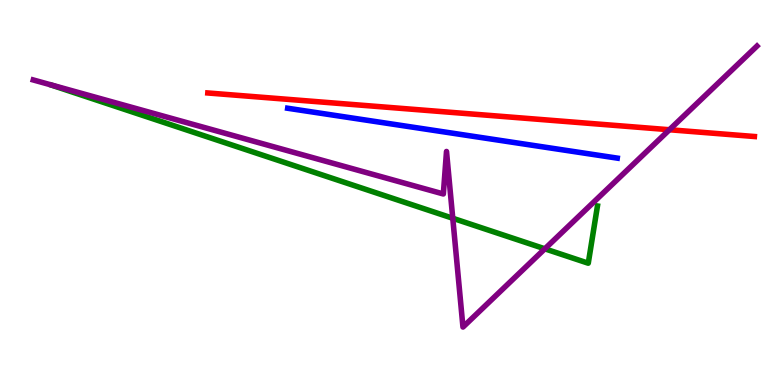[{'lines': ['blue', 'red'], 'intersections': []}, {'lines': ['green', 'red'], 'intersections': []}, {'lines': ['purple', 'red'], 'intersections': [{'x': 8.64, 'y': 6.63}]}, {'lines': ['blue', 'green'], 'intersections': []}, {'lines': ['blue', 'purple'], 'intersections': []}, {'lines': ['green', 'purple'], 'intersections': [{'x': 5.84, 'y': 4.33}, {'x': 7.03, 'y': 3.54}]}]